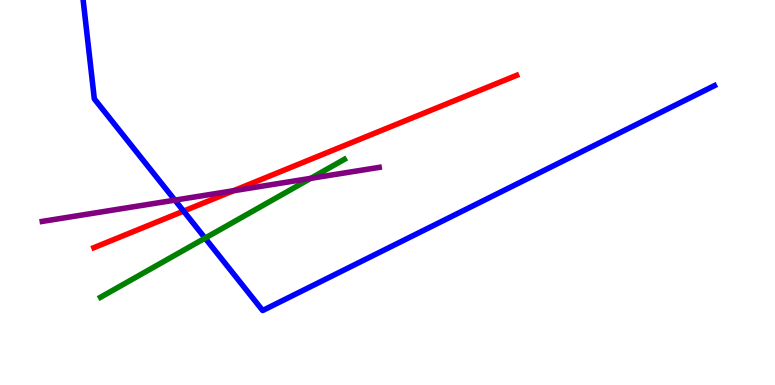[{'lines': ['blue', 'red'], 'intersections': [{'x': 2.37, 'y': 4.52}]}, {'lines': ['green', 'red'], 'intersections': []}, {'lines': ['purple', 'red'], 'intersections': [{'x': 3.01, 'y': 5.05}]}, {'lines': ['blue', 'green'], 'intersections': [{'x': 2.65, 'y': 3.82}]}, {'lines': ['blue', 'purple'], 'intersections': [{'x': 2.26, 'y': 4.8}]}, {'lines': ['green', 'purple'], 'intersections': [{'x': 4.01, 'y': 5.37}]}]